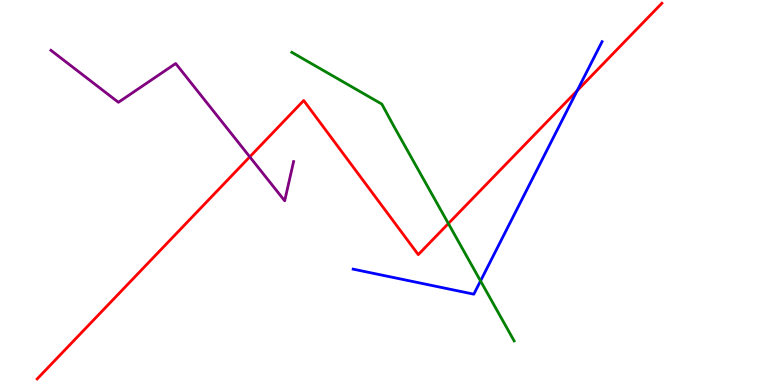[{'lines': ['blue', 'red'], 'intersections': [{'x': 7.45, 'y': 7.65}]}, {'lines': ['green', 'red'], 'intersections': [{'x': 5.79, 'y': 4.19}]}, {'lines': ['purple', 'red'], 'intersections': [{'x': 3.22, 'y': 5.93}]}, {'lines': ['blue', 'green'], 'intersections': [{'x': 6.2, 'y': 2.7}]}, {'lines': ['blue', 'purple'], 'intersections': []}, {'lines': ['green', 'purple'], 'intersections': []}]